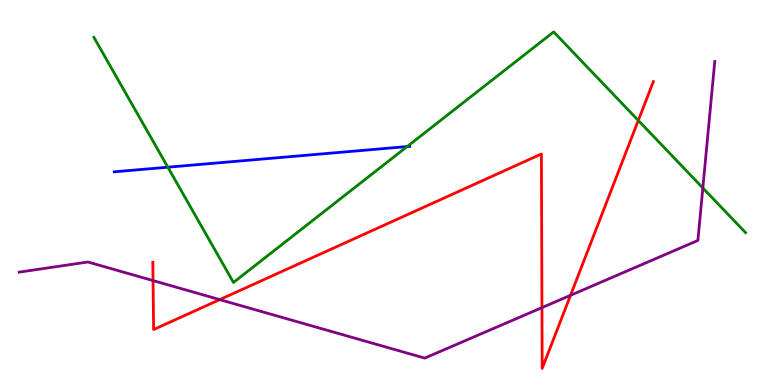[{'lines': ['blue', 'red'], 'intersections': []}, {'lines': ['green', 'red'], 'intersections': [{'x': 8.24, 'y': 6.87}]}, {'lines': ['purple', 'red'], 'intersections': [{'x': 1.97, 'y': 2.71}, {'x': 2.84, 'y': 2.22}, {'x': 6.99, 'y': 2.01}, {'x': 7.36, 'y': 2.33}]}, {'lines': ['blue', 'green'], 'intersections': [{'x': 2.17, 'y': 5.66}, {'x': 5.25, 'y': 6.19}]}, {'lines': ['blue', 'purple'], 'intersections': []}, {'lines': ['green', 'purple'], 'intersections': [{'x': 9.07, 'y': 5.12}]}]